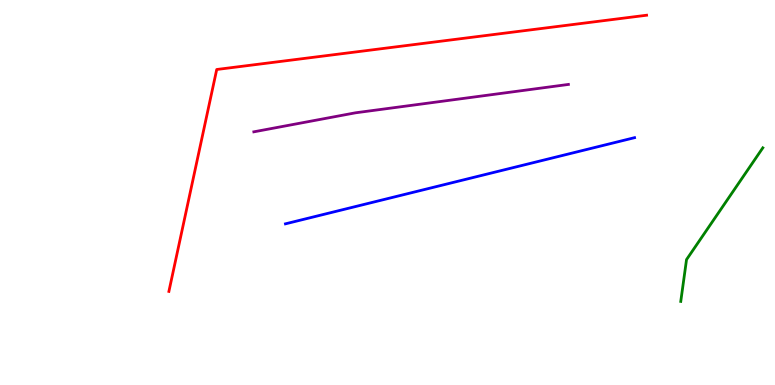[{'lines': ['blue', 'red'], 'intersections': []}, {'lines': ['green', 'red'], 'intersections': []}, {'lines': ['purple', 'red'], 'intersections': []}, {'lines': ['blue', 'green'], 'intersections': []}, {'lines': ['blue', 'purple'], 'intersections': []}, {'lines': ['green', 'purple'], 'intersections': []}]